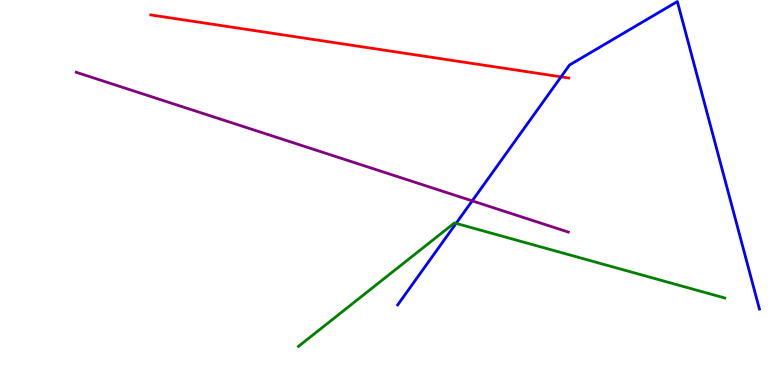[{'lines': ['blue', 'red'], 'intersections': [{'x': 7.24, 'y': 8.0}]}, {'lines': ['green', 'red'], 'intersections': []}, {'lines': ['purple', 'red'], 'intersections': []}, {'lines': ['blue', 'green'], 'intersections': [{'x': 5.88, 'y': 4.2}]}, {'lines': ['blue', 'purple'], 'intersections': [{'x': 6.09, 'y': 4.78}]}, {'lines': ['green', 'purple'], 'intersections': []}]